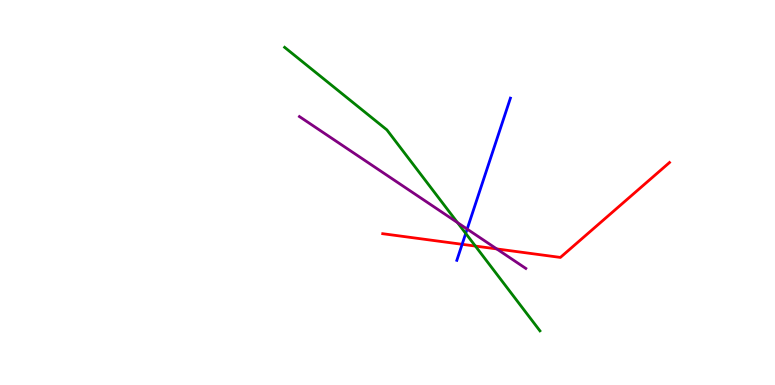[{'lines': ['blue', 'red'], 'intersections': [{'x': 5.96, 'y': 3.65}]}, {'lines': ['green', 'red'], 'intersections': [{'x': 6.13, 'y': 3.61}]}, {'lines': ['purple', 'red'], 'intersections': [{'x': 6.41, 'y': 3.53}]}, {'lines': ['blue', 'green'], 'intersections': [{'x': 6.01, 'y': 3.94}]}, {'lines': ['blue', 'purple'], 'intersections': [{'x': 6.03, 'y': 4.05}]}, {'lines': ['green', 'purple'], 'intersections': [{'x': 5.9, 'y': 4.22}]}]